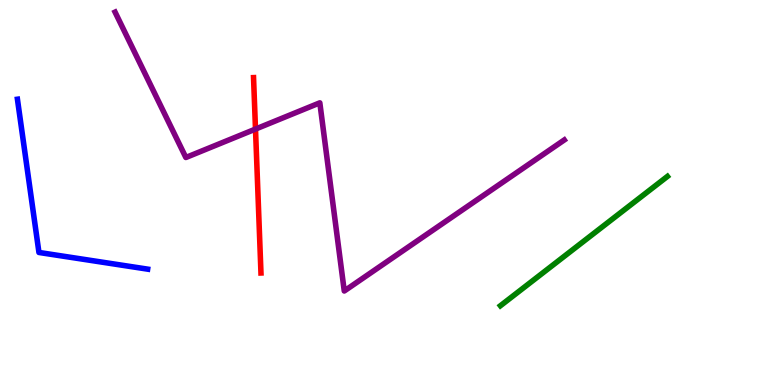[{'lines': ['blue', 'red'], 'intersections': []}, {'lines': ['green', 'red'], 'intersections': []}, {'lines': ['purple', 'red'], 'intersections': [{'x': 3.3, 'y': 6.65}]}, {'lines': ['blue', 'green'], 'intersections': []}, {'lines': ['blue', 'purple'], 'intersections': []}, {'lines': ['green', 'purple'], 'intersections': []}]